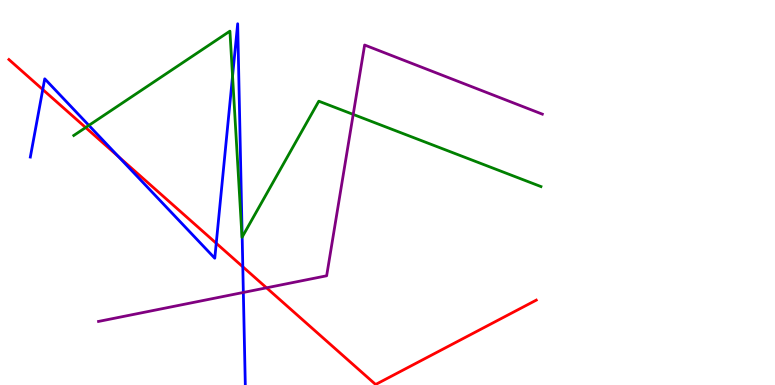[{'lines': ['blue', 'red'], 'intersections': [{'x': 0.552, 'y': 7.67}, {'x': 1.53, 'y': 5.93}, {'x': 2.79, 'y': 3.68}, {'x': 3.13, 'y': 3.07}]}, {'lines': ['green', 'red'], 'intersections': [{'x': 1.11, 'y': 6.69}]}, {'lines': ['purple', 'red'], 'intersections': [{'x': 3.44, 'y': 2.52}]}, {'lines': ['blue', 'green'], 'intersections': [{'x': 1.15, 'y': 6.74}, {'x': 3.0, 'y': 8.02}, {'x': 3.12, 'y': 3.84}]}, {'lines': ['blue', 'purple'], 'intersections': [{'x': 3.14, 'y': 2.4}]}, {'lines': ['green', 'purple'], 'intersections': [{'x': 4.56, 'y': 7.03}]}]